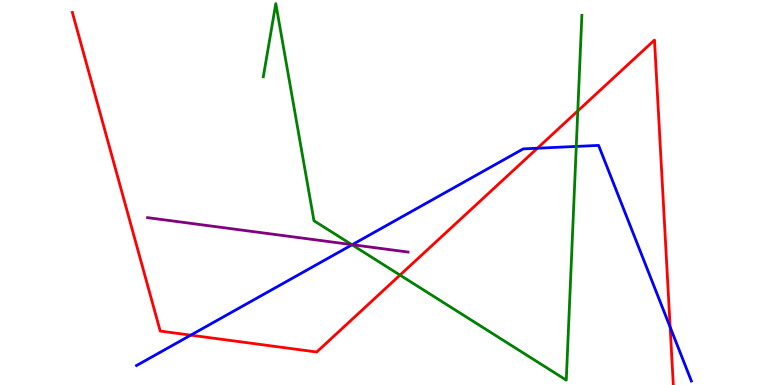[{'lines': ['blue', 'red'], 'intersections': [{'x': 2.46, 'y': 1.29}, {'x': 6.93, 'y': 6.15}, {'x': 8.65, 'y': 1.5}]}, {'lines': ['green', 'red'], 'intersections': [{'x': 5.16, 'y': 2.85}, {'x': 7.46, 'y': 7.12}]}, {'lines': ['purple', 'red'], 'intersections': []}, {'lines': ['blue', 'green'], 'intersections': [{'x': 4.54, 'y': 3.64}, {'x': 7.44, 'y': 6.2}]}, {'lines': ['blue', 'purple'], 'intersections': [{'x': 4.54, 'y': 3.64}]}, {'lines': ['green', 'purple'], 'intersections': [{'x': 4.54, 'y': 3.65}]}]